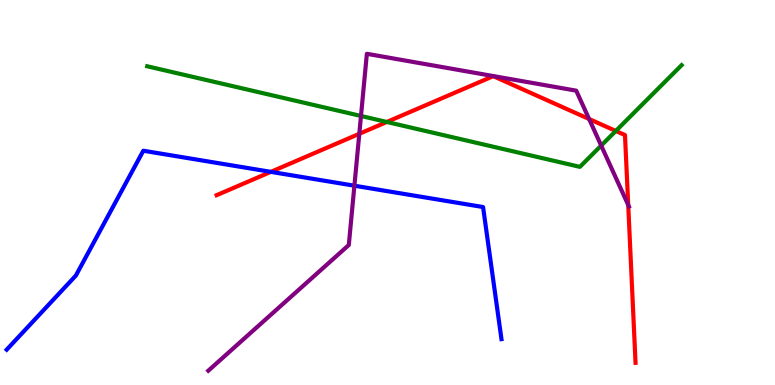[{'lines': ['blue', 'red'], 'intersections': [{'x': 3.49, 'y': 5.54}]}, {'lines': ['green', 'red'], 'intersections': [{'x': 4.99, 'y': 6.83}, {'x': 7.95, 'y': 6.6}]}, {'lines': ['purple', 'red'], 'intersections': [{'x': 4.64, 'y': 6.52}, {'x': 7.6, 'y': 6.91}, {'x': 8.11, 'y': 4.68}]}, {'lines': ['blue', 'green'], 'intersections': []}, {'lines': ['blue', 'purple'], 'intersections': [{'x': 4.57, 'y': 5.18}]}, {'lines': ['green', 'purple'], 'intersections': [{'x': 4.66, 'y': 6.99}, {'x': 7.76, 'y': 6.22}]}]